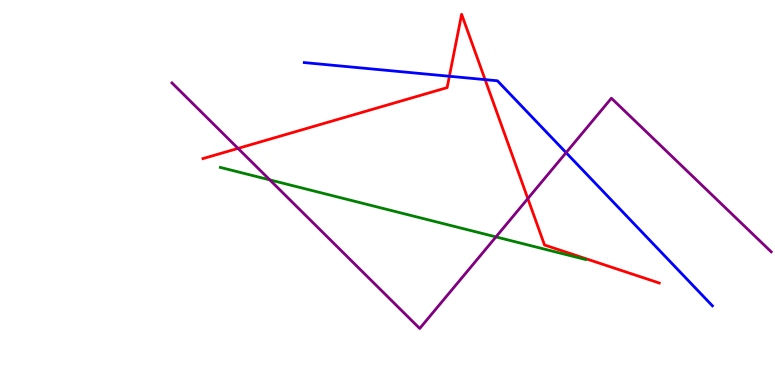[{'lines': ['blue', 'red'], 'intersections': [{'x': 5.8, 'y': 8.02}, {'x': 6.26, 'y': 7.93}]}, {'lines': ['green', 'red'], 'intersections': []}, {'lines': ['purple', 'red'], 'intersections': [{'x': 3.07, 'y': 6.15}, {'x': 6.81, 'y': 4.84}]}, {'lines': ['blue', 'green'], 'intersections': []}, {'lines': ['blue', 'purple'], 'intersections': [{'x': 7.3, 'y': 6.03}]}, {'lines': ['green', 'purple'], 'intersections': [{'x': 3.48, 'y': 5.33}, {'x': 6.4, 'y': 3.85}]}]